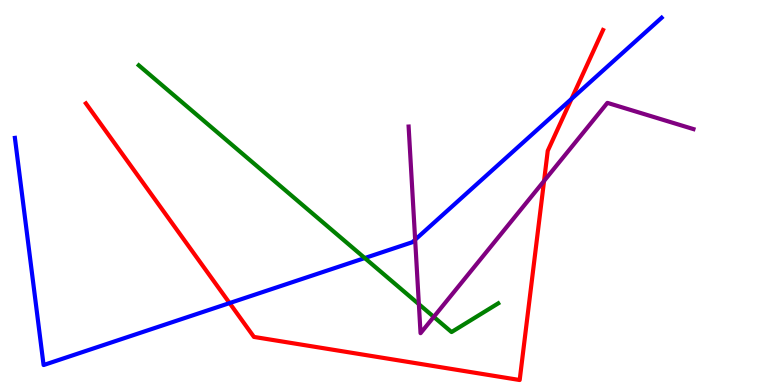[{'lines': ['blue', 'red'], 'intersections': [{'x': 2.96, 'y': 2.13}, {'x': 7.37, 'y': 7.43}]}, {'lines': ['green', 'red'], 'intersections': []}, {'lines': ['purple', 'red'], 'intersections': [{'x': 7.02, 'y': 5.3}]}, {'lines': ['blue', 'green'], 'intersections': [{'x': 4.71, 'y': 3.3}]}, {'lines': ['blue', 'purple'], 'intersections': [{'x': 5.36, 'y': 3.77}]}, {'lines': ['green', 'purple'], 'intersections': [{'x': 5.4, 'y': 2.1}, {'x': 5.6, 'y': 1.77}]}]